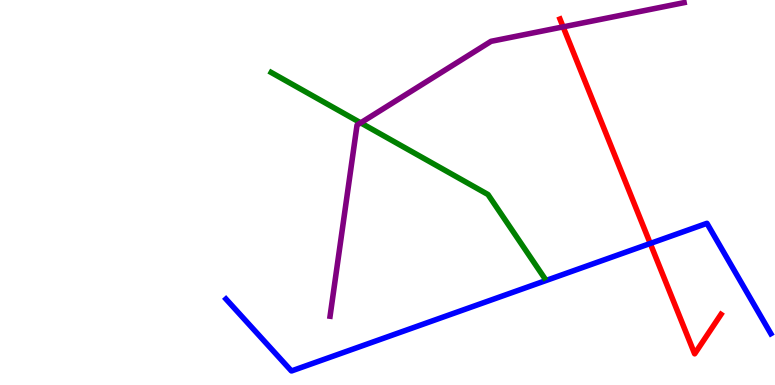[{'lines': ['blue', 'red'], 'intersections': [{'x': 8.39, 'y': 3.68}]}, {'lines': ['green', 'red'], 'intersections': []}, {'lines': ['purple', 'red'], 'intersections': [{'x': 7.27, 'y': 9.3}]}, {'lines': ['blue', 'green'], 'intersections': []}, {'lines': ['blue', 'purple'], 'intersections': []}, {'lines': ['green', 'purple'], 'intersections': [{'x': 4.65, 'y': 6.81}]}]